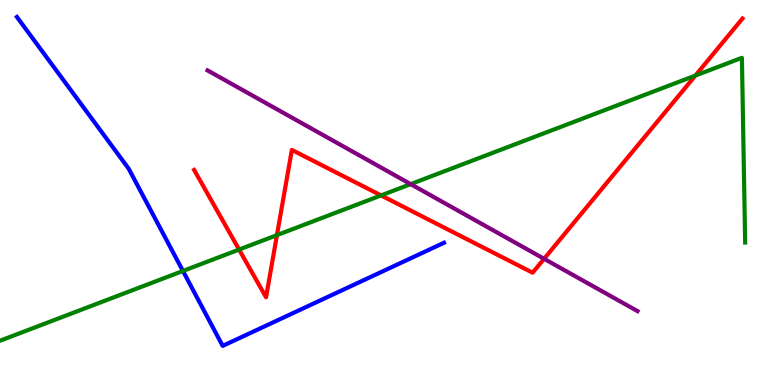[{'lines': ['blue', 'red'], 'intersections': []}, {'lines': ['green', 'red'], 'intersections': [{'x': 3.09, 'y': 3.52}, {'x': 3.57, 'y': 3.89}, {'x': 4.92, 'y': 4.92}, {'x': 8.97, 'y': 8.04}]}, {'lines': ['purple', 'red'], 'intersections': [{'x': 7.02, 'y': 3.28}]}, {'lines': ['blue', 'green'], 'intersections': [{'x': 2.36, 'y': 2.96}]}, {'lines': ['blue', 'purple'], 'intersections': []}, {'lines': ['green', 'purple'], 'intersections': [{'x': 5.3, 'y': 5.22}]}]